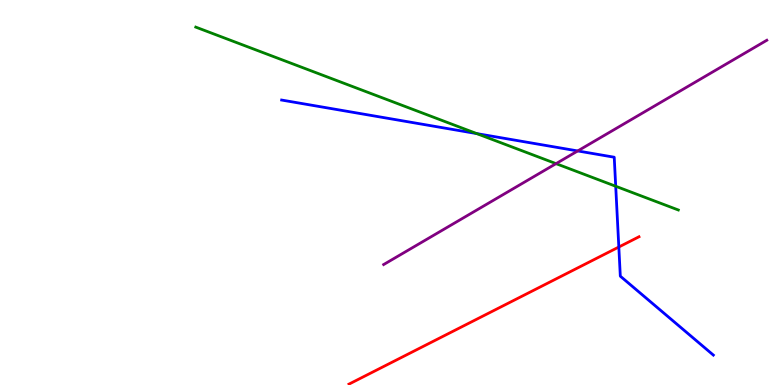[{'lines': ['blue', 'red'], 'intersections': [{'x': 7.98, 'y': 3.58}]}, {'lines': ['green', 'red'], 'intersections': []}, {'lines': ['purple', 'red'], 'intersections': []}, {'lines': ['blue', 'green'], 'intersections': [{'x': 6.15, 'y': 6.53}, {'x': 7.94, 'y': 5.16}]}, {'lines': ['blue', 'purple'], 'intersections': [{'x': 7.45, 'y': 6.08}]}, {'lines': ['green', 'purple'], 'intersections': [{'x': 7.17, 'y': 5.75}]}]